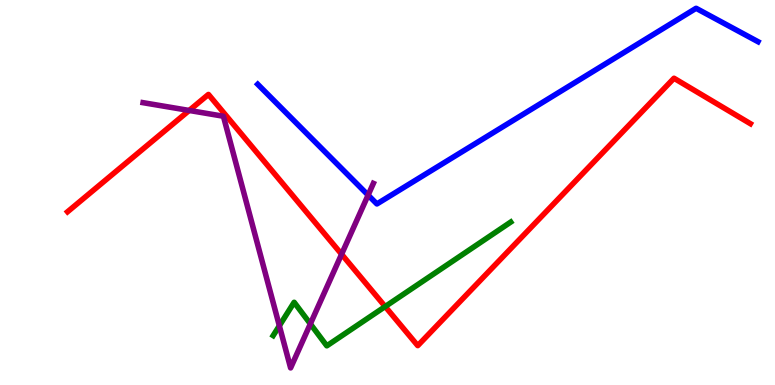[{'lines': ['blue', 'red'], 'intersections': []}, {'lines': ['green', 'red'], 'intersections': [{'x': 4.97, 'y': 2.04}]}, {'lines': ['purple', 'red'], 'intersections': [{'x': 2.44, 'y': 7.13}, {'x': 4.41, 'y': 3.4}]}, {'lines': ['blue', 'green'], 'intersections': []}, {'lines': ['blue', 'purple'], 'intersections': [{'x': 4.75, 'y': 4.93}]}, {'lines': ['green', 'purple'], 'intersections': [{'x': 3.6, 'y': 1.54}, {'x': 4.0, 'y': 1.59}]}]